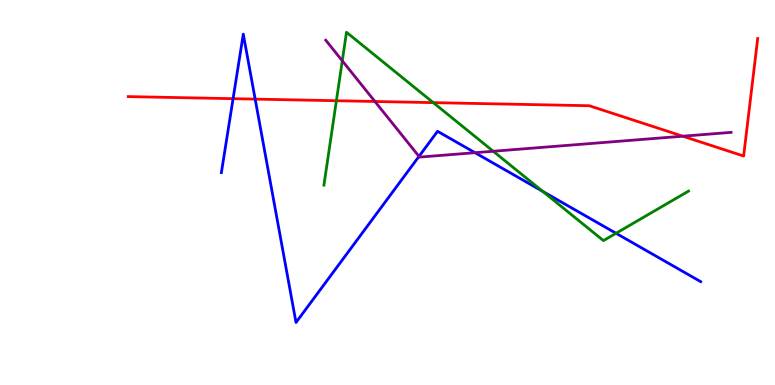[{'lines': ['blue', 'red'], 'intersections': [{'x': 3.01, 'y': 7.44}, {'x': 3.29, 'y': 7.43}]}, {'lines': ['green', 'red'], 'intersections': [{'x': 4.34, 'y': 7.38}, {'x': 5.59, 'y': 7.33}]}, {'lines': ['purple', 'red'], 'intersections': [{'x': 4.84, 'y': 7.36}, {'x': 8.81, 'y': 6.46}]}, {'lines': ['blue', 'green'], 'intersections': [{'x': 7.0, 'y': 5.03}, {'x': 7.95, 'y': 3.94}]}, {'lines': ['blue', 'purple'], 'intersections': [{'x': 5.41, 'y': 5.94}, {'x': 6.13, 'y': 6.03}]}, {'lines': ['green', 'purple'], 'intersections': [{'x': 4.42, 'y': 8.42}, {'x': 6.36, 'y': 6.07}]}]